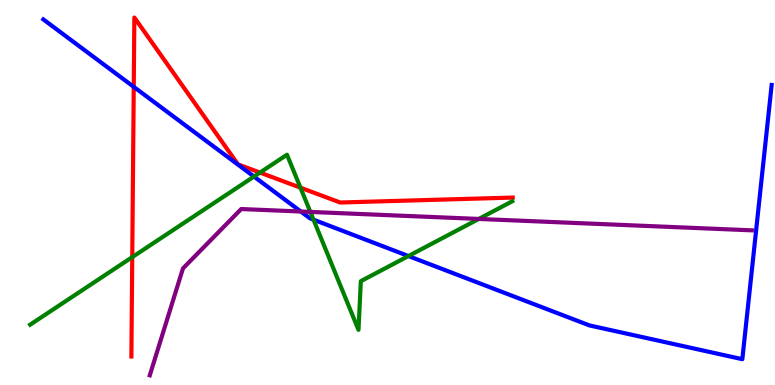[{'lines': ['blue', 'red'], 'intersections': [{'x': 1.73, 'y': 7.74}]}, {'lines': ['green', 'red'], 'intersections': [{'x': 1.71, 'y': 3.32}, {'x': 3.35, 'y': 5.52}, {'x': 3.88, 'y': 5.13}]}, {'lines': ['purple', 'red'], 'intersections': []}, {'lines': ['blue', 'green'], 'intersections': [{'x': 3.28, 'y': 5.41}, {'x': 4.05, 'y': 4.29}, {'x': 5.27, 'y': 3.35}]}, {'lines': ['blue', 'purple'], 'intersections': [{'x': 3.88, 'y': 4.51}]}, {'lines': ['green', 'purple'], 'intersections': [{'x': 4.0, 'y': 4.5}, {'x': 6.18, 'y': 4.31}]}]